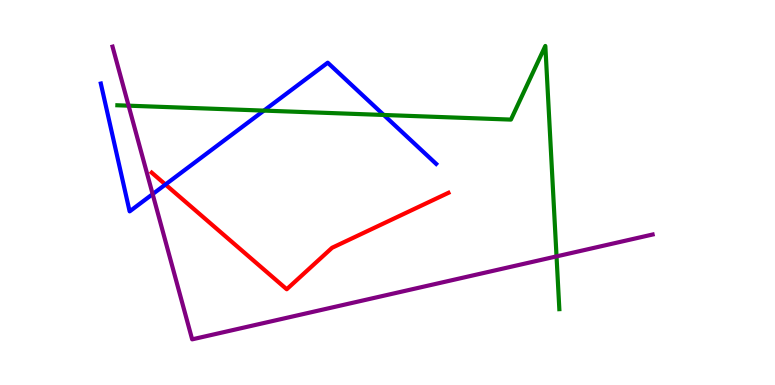[{'lines': ['blue', 'red'], 'intersections': [{'x': 2.13, 'y': 5.21}]}, {'lines': ['green', 'red'], 'intersections': []}, {'lines': ['purple', 'red'], 'intersections': []}, {'lines': ['blue', 'green'], 'intersections': [{'x': 3.41, 'y': 7.13}, {'x': 4.95, 'y': 7.01}]}, {'lines': ['blue', 'purple'], 'intersections': [{'x': 1.97, 'y': 4.96}]}, {'lines': ['green', 'purple'], 'intersections': [{'x': 1.66, 'y': 7.26}, {'x': 7.18, 'y': 3.34}]}]